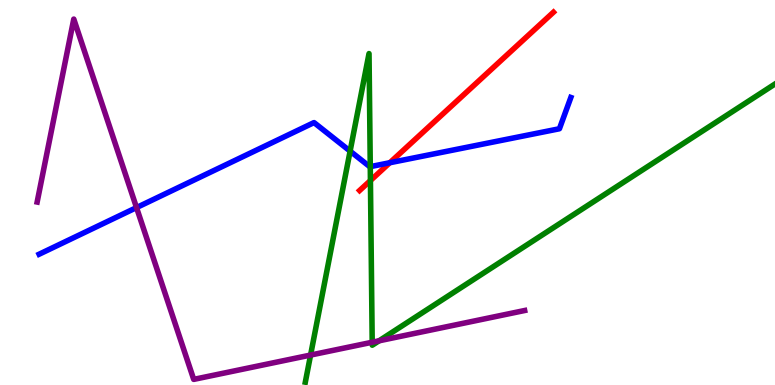[{'lines': ['blue', 'red'], 'intersections': [{'x': 5.03, 'y': 5.77}]}, {'lines': ['green', 'red'], 'intersections': [{'x': 4.78, 'y': 5.31}]}, {'lines': ['purple', 'red'], 'intersections': []}, {'lines': ['blue', 'green'], 'intersections': [{'x': 4.52, 'y': 6.07}, {'x': 4.78, 'y': 5.67}]}, {'lines': ['blue', 'purple'], 'intersections': [{'x': 1.76, 'y': 4.61}]}, {'lines': ['green', 'purple'], 'intersections': [{'x': 4.01, 'y': 0.778}, {'x': 4.8, 'y': 1.11}, {'x': 4.89, 'y': 1.15}]}]